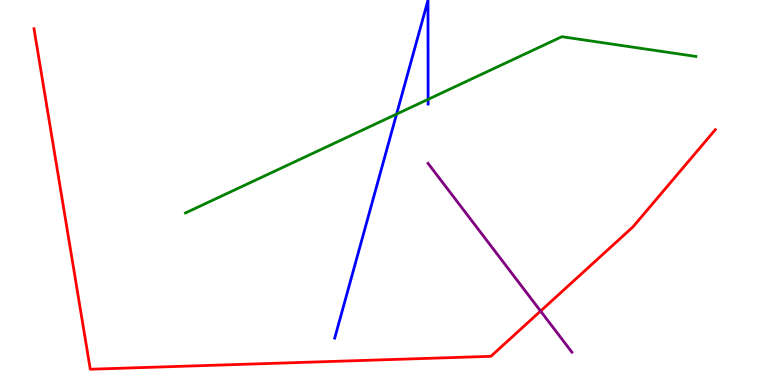[{'lines': ['blue', 'red'], 'intersections': []}, {'lines': ['green', 'red'], 'intersections': []}, {'lines': ['purple', 'red'], 'intersections': [{'x': 6.98, 'y': 1.92}]}, {'lines': ['blue', 'green'], 'intersections': [{'x': 5.12, 'y': 7.04}, {'x': 5.52, 'y': 7.42}]}, {'lines': ['blue', 'purple'], 'intersections': []}, {'lines': ['green', 'purple'], 'intersections': []}]